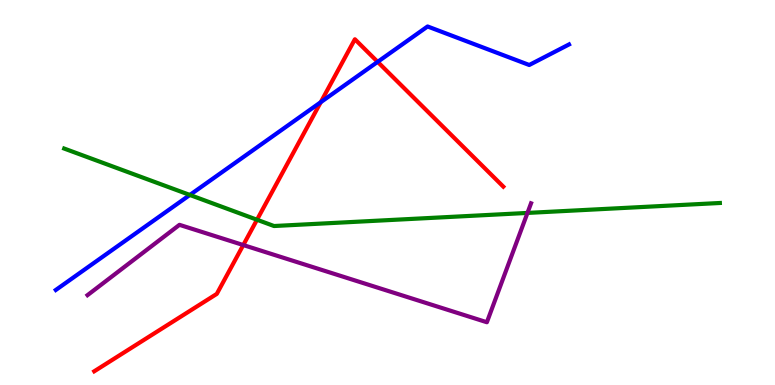[{'lines': ['blue', 'red'], 'intersections': [{'x': 4.14, 'y': 7.35}, {'x': 4.87, 'y': 8.39}]}, {'lines': ['green', 'red'], 'intersections': [{'x': 3.32, 'y': 4.29}]}, {'lines': ['purple', 'red'], 'intersections': [{'x': 3.14, 'y': 3.64}]}, {'lines': ['blue', 'green'], 'intersections': [{'x': 2.45, 'y': 4.94}]}, {'lines': ['blue', 'purple'], 'intersections': []}, {'lines': ['green', 'purple'], 'intersections': [{'x': 6.81, 'y': 4.47}]}]